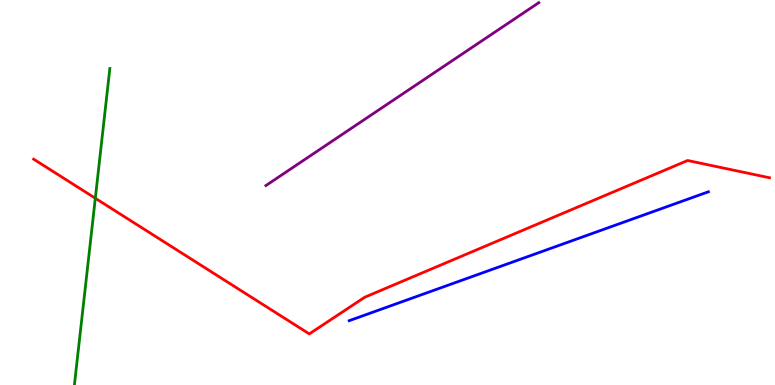[{'lines': ['blue', 'red'], 'intersections': []}, {'lines': ['green', 'red'], 'intersections': [{'x': 1.23, 'y': 4.85}]}, {'lines': ['purple', 'red'], 'intersections': []}, {'lines': ['blue', 'green'], 'intersections': []}, {'lines': ['blue', 'purple'], 'intersections': []}, {'lines': ['green', 'purple'], 'intersections': []}]